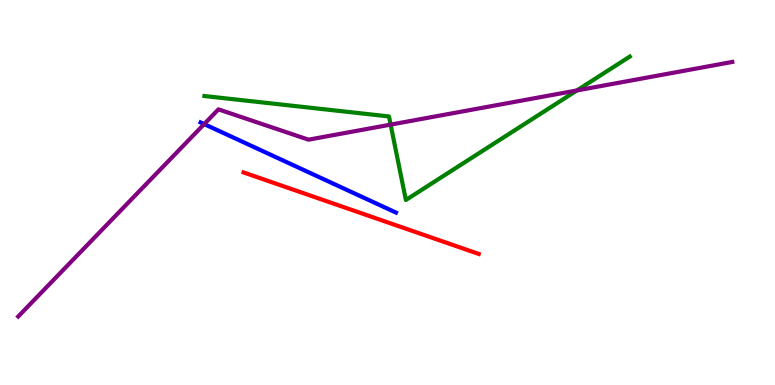[{'lines': ['blue', 'red'], 'intersections': []}, {'lines': ['green', 'red'], 'intersections': []}, {'lines': ['purple', 'red'], 'intersections': []}, {'lines': ['blue', 'green'], 'intersections': []}, {'lines': ['blue', 'purple'], 'intersections': [{'x': 2.63, 'y': 6.78}]}, {'lines': ['green', 'purple'], 'intersections': [{'x': 5.04, 'y': 6.76}, {'x': 7.44, 'y': 7.65}]}]